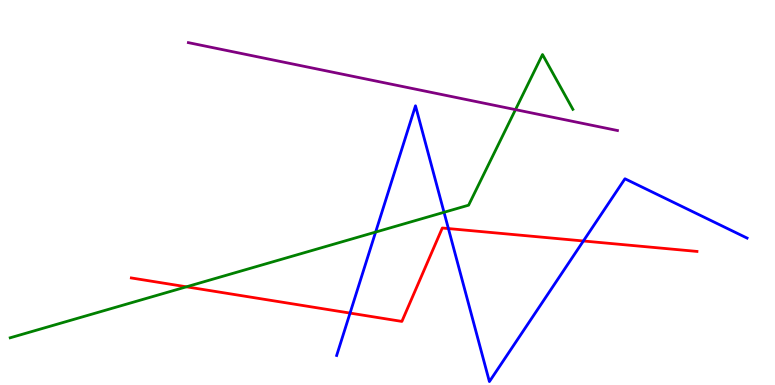[{'lines': ['blue', 'red'], 'intersections': [{'x': 4.52, 'y': 1.87}, {'x': 5.79, 'y': 4.06}, {'x': 7.53, 'y': 3.74}]}, {'lines': ['green', 'red'], 'intersections': [{'x': 2.41, 'y': 2.55}]}, {'lines': ['purple', 'red'], 'intersections': []}, {'lines': ['blue', 'green'], 'intersections': [{'x': 4.85, 'y': 3.97}, {'x': 5.73, 'y': 4.49}]}, {'lines': ['blue', 'purple'], 'intersections': []}, {'lines': ['green', 'purple'], 'intersections': [{'x': 6.65, 'y': 7.15}]}]